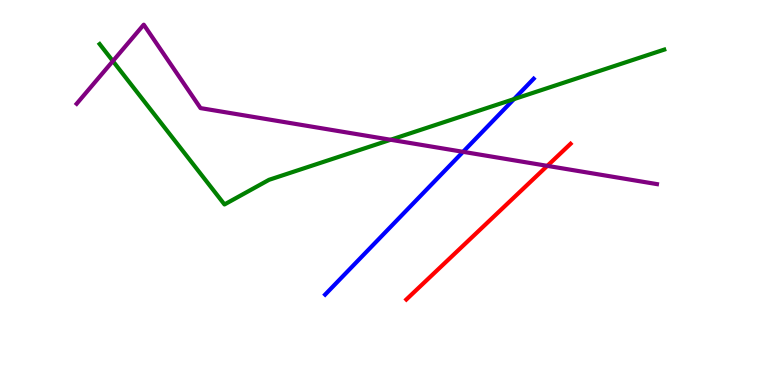[{'lines': ['blue', 'red'], 'intersections': []}, {'lines': ['green', 'red'], 'intersections': []}, {'lines': ['purple', 'red'], 'intersections': [{'x': 7.06, 'y': 5.69}]}, {'lines': ['blue', 'green'], 'intersections': [{'x': 6.63, 'y': 7.43}]}, {'lines': ['blue', 'purple'], 'intersections': [{'x': 5.98, 'y': 6.06}]}, {'lines': ['green', 'purple'], 'intersections': [{'x': 1.46, 'y': 8.41}, {'x': 5.04, 'y': 6.37}]}]